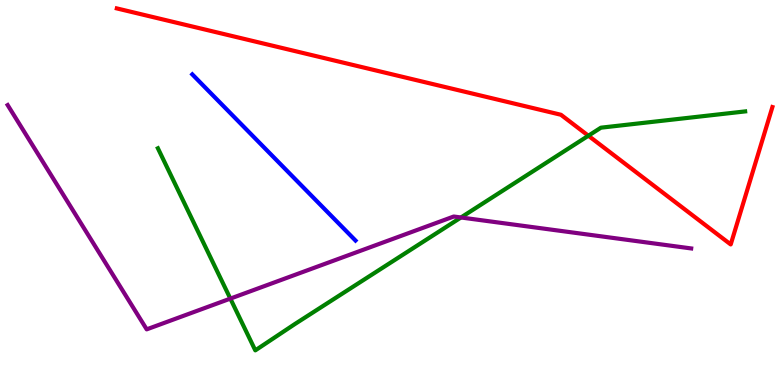[{'lines': ['blue', 'red'], 'intersections': []}, {'lines': ['green', 'red'], 'intersections': [{'x': 7.59, 'y': 6.47}]}, {'lines': ['purple', 'red'], 'intersections': []}, {'lines': ['blue', 'green'], 'intersections': []}, {'lines': ['blue', 'purple'], 'intersections': []}, {'lines': ['green', 'purple'], 'intersections': [{'x': 2.97, 'y': 2.24}, {'x': 5.95, 'y': 4.35}]}]